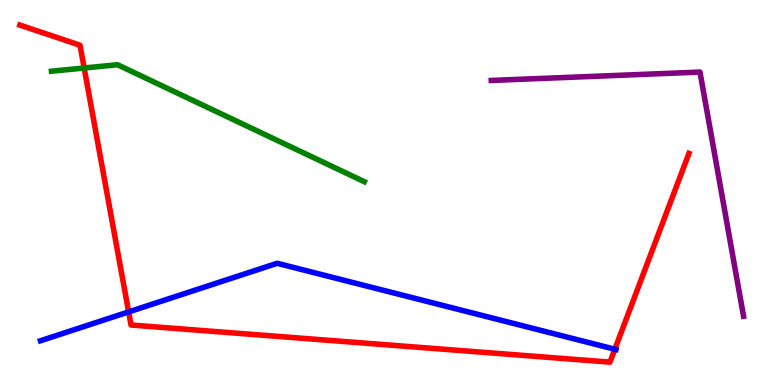[{'lines': ['blue', 'red'], 'intersections': [{'x': 1.66, 'y': 1.9}, {'x': 7.93, 'y': 0.929}]}, {'lines': ['green', 'red'], 'intersections': [{'x': 1.09, 'y': 8.23}]}, {'lines': ['purple', 'red'], 'intersections': []}, {'lines': ['blue', 'green'], 'intersections': []}, {'lines': ['blue', 'purple'], 'intersections': []}, {'lines': ['green', 'purple'], 'intersections': []}]